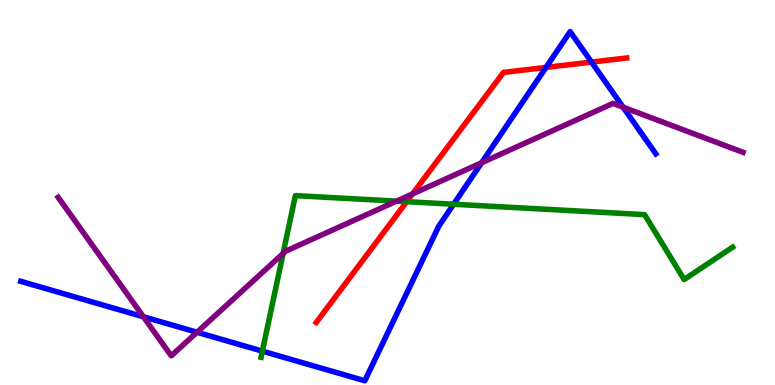[{'lines': ['blue', 'red'], 'intersections': [{'x': 7.05, 'y': 8.25}, {'x': 7.63, 'y': 8.39}]}, {'lines': ['green', 'red'], 'intersections': [{'x': 5.25, 'y': 4.76}]}, {'lines': ['purple', 'red'], 'intersections': [{'x': 5.32, 'y': 4.96}]}, {'lines': ['blue', 'green'], 'intersections': [{'x': 3.39, 'y': 0.879}, {'x': 5.85, 'y': 4.7}]}, {'lines': ['blue', 'purple'], 'intersections': [{'x': 1.85, 'y': 1.77}, {'x': 2.54, 'y': 1.37}, {'x': 6.21, 'y': 5.77}, {'x': 8.04, 'y': 7.22}]}, {'lines': ['green', 'purple'], 'intersections': [{'x': 3.65, 'y': 3.41}, {'x': 5.12, 'y': 4.78}]}]